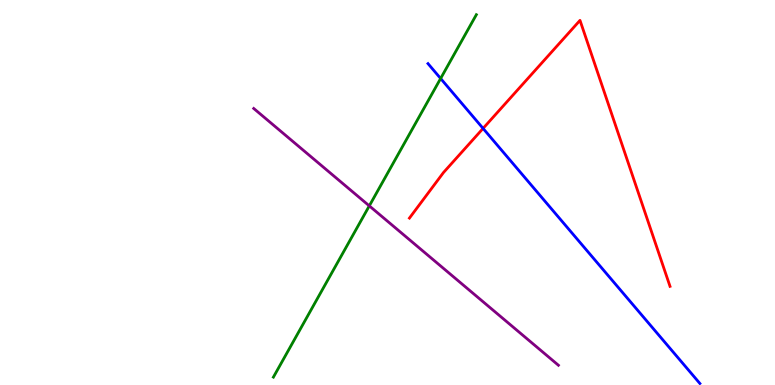[{'lines': ['blue', 'red'], 'intersections': [{'x': 6.23, 'y': 6.66}]}, {'lines': ['green', 'red'], 'intersections': []}, {'lines': ['purple', 'red'], 'intersections': []}, {'lines': ['blue', 'green'], 'intersections': [{'x': 5.69, 'y': 7.96}]}, {'lines': ['blue', 'purple'], 'intersections': []}, {'lines': ['green', 'purple'], 'intersections': [{'x': 4.77, 'y': 4.65}]}]